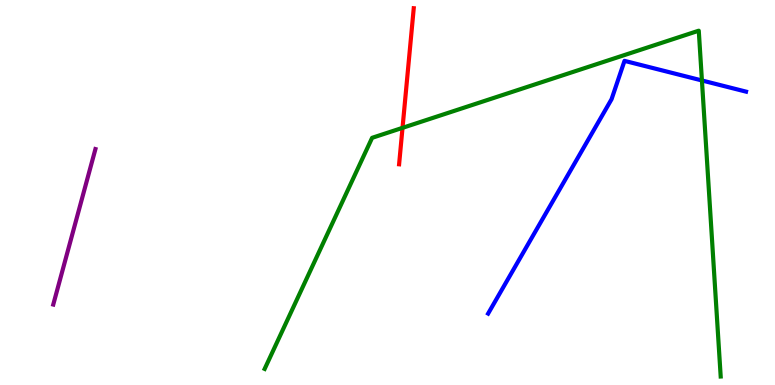[{'lines': ['blue', 'red'], 'intersections': []}, {'lines': ['green', 'red'], 'intersections': [{'x': 5.19, 'y': 6.68}]}, {'lines': ['purple', 'red'], 'intersections': []}, {'lines': ['blue', 'green'], 'intersections': [{'x': 9.06, 'y': 7.91}]}, {'lines': ['blue', 'purple'], 'intersections': []}, {'lines': ['green', 'purple'], 'intersections': []}]